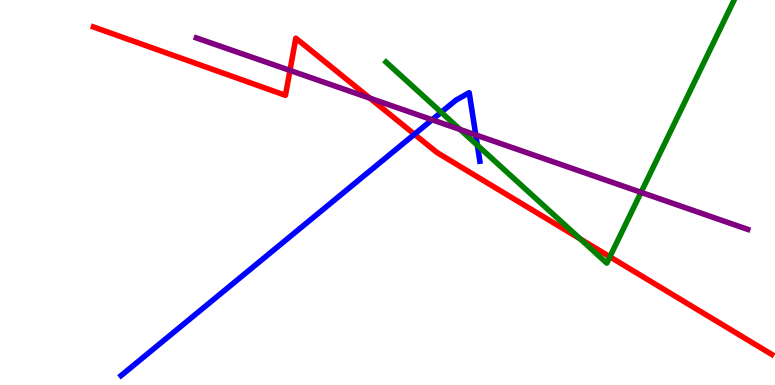[{'lines': ['blue', 'red'], 'intersections': [{'x': 5.35, 'y': 6.51}]}, {'lines': ['green', 'red'], 'intersections': [{'x': 7.49, 'y': 3.79}, {'x': 7.87, 'y': 3.33}]}, {'lines': ['purple', 'red'], 'intersections': [{'x': 3.74, 'y': 8.17}, {'x': 4.77, 'y': 7.45}]}, {'lines': ['blue', 'green'], 'intersections': [{'x': 5.69, 'y': 7.08}, {'x': 6.16, 'y': 6.23}]}, {'lines': ['blue', 'purple'], 'intersections': [{'x': 5.58, 'y': 6.89}, {'x': 6.14, 'y': 6.5}]}, {'lines': ['green', 'purple'], 'intersections': [{'x': 5.94, 'y': 6.64}, {'x': 8.27, 'y': 5.0}]}]